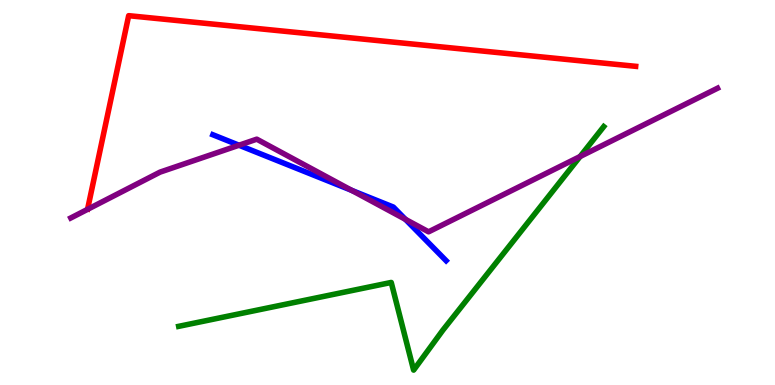[{'lines': ['blue', 'red'], 'intersections': []}, {'lines': ['green', 'red'], 'intersections': []}, {'lines': ['purple', 'red'], 'intersections': []}, {'lines': ['blue', 'green'], 'intersections': []}, {'lines': ['blue', 'purple'], 'intersections': [{'x': 3.08, 'y': 6.23}, {'x': 4.54, 'y': 5.06}, {'x': 5.23, 'y': 4.3}]}, {'lines': ['green', 'purple'], 'intersections': [{'x': 7.49, 'y': 5.93}]}]